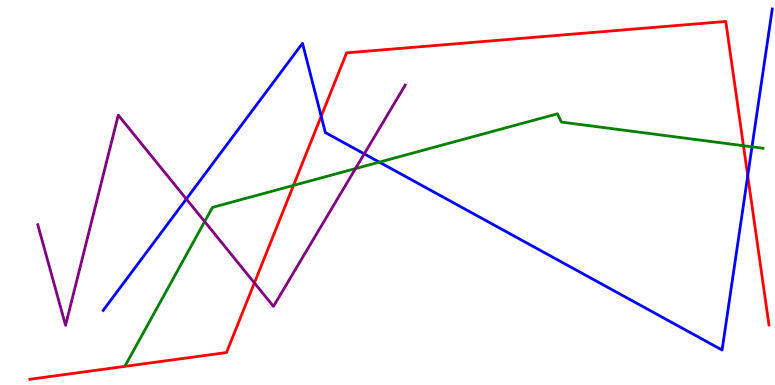[{'lines': ['blue', 'red'], 'intersections': [{'x': 4.14, 'y': 6.98}, {'x': 9.65, 'y': 5.44}]}, {'lines': ['green', 'red'], 'intersections': [{'x': 3.79, 'y': 5.18}, {'x': 9.59, 'y': 6.22}]}, {'lines': ['purple', 'red'], 'intersections': [{'x': 3.28, 'y': 2.65}]}, {'lines': ['blue', 'green'], 'intersections': [{'x': 4.89, 'y': 5.79}, {'x': 9.7, 'y': 6.19}]}, {'lines': ['blue', 'purple'], 'intersections': [{'x': 2.4, 'y': 4.83}, {'x': 4.7, 'y': 6.0}]}, {'lines': ['green', 'purple'], 'intersections': [{'x': 2.64, 'y': 4.24}, {'x': 4.59, 'y': 5.62}]}]